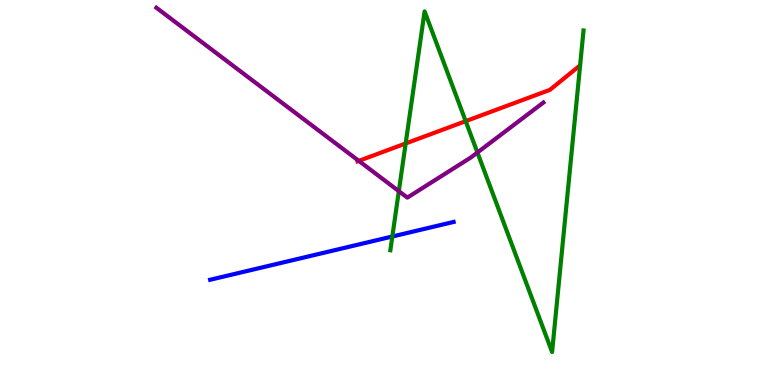[{'lines': ['blue', 'red'], 'intersections': []}, {'lines': ['green', 'red'], 'intersections': [{'x': 5.23, 'y': 6.27}, {'x': 6.01, 'y': 6.85}]}, {'lines': ['purple', 'red'], 'intersections': [{'x': 4.63, 'y': 5.82}]}, {'lines': ['blue', 'green'], 'intersections': [{'x': 5.06, 'y': 3.86}]}, {'lines': ['blue', 'purple'], 'intersections': []}, {'lines': ['green', 'purple'], 'intersections': [{'x': 5.15, 'y': 5.03}, {'x': 6.16, 'y': 6.04}]}]